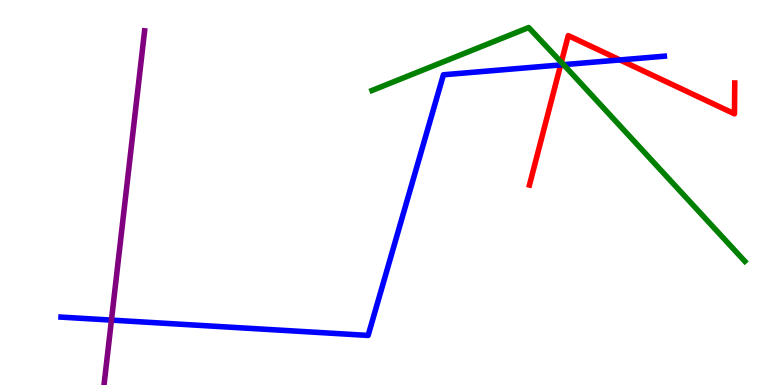[{'lines': ['blue', 'red'], 'intersections': [{'x': 7.23, 'y': 8.31}, {'x': 8.0, 'y': 8.44}]}, {'lines': ['green', 'red'], 'intersections': [{'x': 7.24, 'y': 8.38}]}, {'lines': ['purple', 'red'], 'intersections': []}, {'lines': ['blue', 'green'], 'intersections': [{'x': 7.27, 'y': 8.32}]}, {'lines': ['blue', 'purple'], 'intersections': [{'x': 1.44, 'y': 1.69}]}, {'lines': ['green', 'purple'], 'intersections': []}]